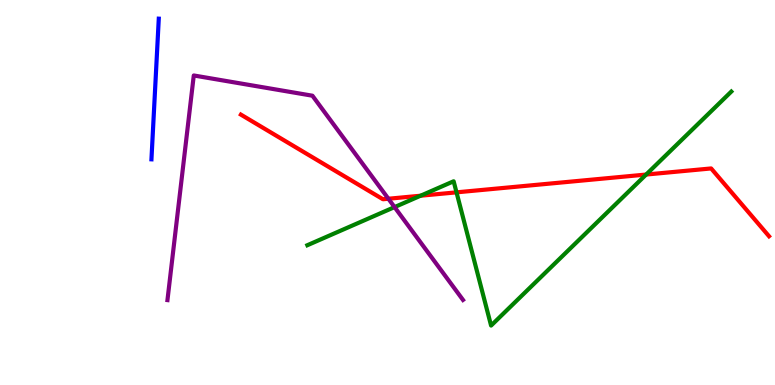[{'lines': ['blue', 'red'], 'intersections': []}, {'lines': ['green', 'red'], 'intersections': [{'x': 5.43, 'y': 4.92}, {'x': 5.89, 'y': 5.0}, {'x': 8.34, 'y': 5.47}]}, {'lines': ['purple', 'red'], 'intersections': [{'x': 5.01, 'y': 4.84}]}, {'lines': ['blue', 'green'], 'intersections': []}, {'lines': ['blue', 'purple'], 'intersections': []}, {'lines': ['green', 'purple'], 'intersections': [{'x': 5.09, 'y': 4.62}]}]